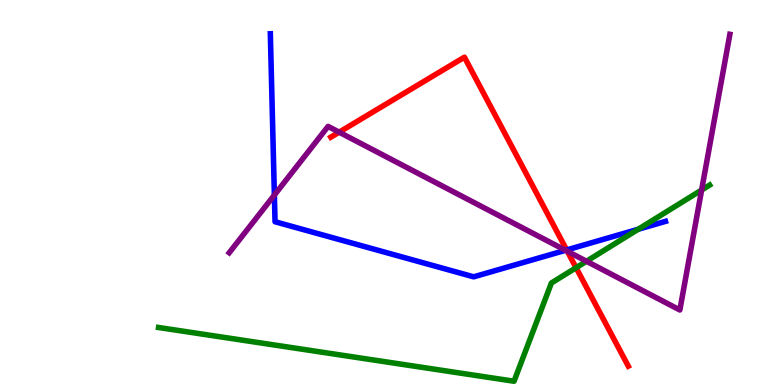[{'lines': ['blue', 'red'], 'intersections': [{'x': 7.31, 'y': 3.51}]}, {'lines': ['green', 'red'], 'intersections': [{'x': 7.43, 'y': 3.05}]}, {'lines': ['purple', 'red'], 'intersections': [{'x': 4.38, 'y': 6.57}, {'x': 7.32, 'y': 3.47}]}, {'lines': ['blue', 'green'], 'intersections': [{'x': 8.24, 'y': 4.05}]}, {'lines': ['blue', 'purple'], 'intersections': [{'x': 3.54, 'y': 4.93}, {'x': 7.3, 'y': 3.5}]}, {'lines': ['green', 'purple'], 'intersections': [{'x': 7.57, 'y': 3.21}, {'x': 9.05, 'y': 5.06}]}]